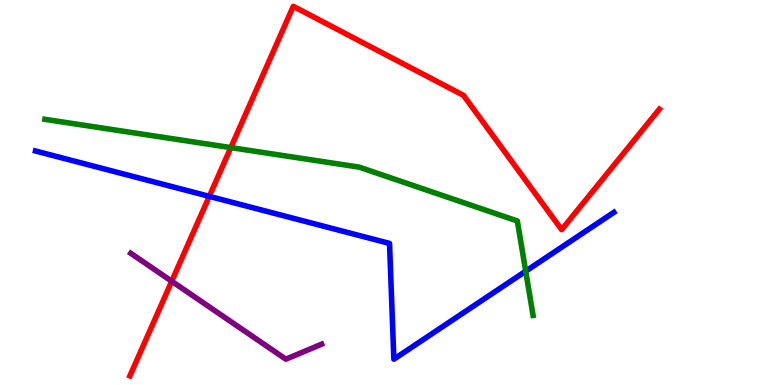[{'lines': ['blue', 'red'], 'intersections': [{'x': 2.7, 'y': 4.9}]}, {'lines': ['green', 'red'], 'intersections': [{'x': 2.98, 'y': 6.17}]}, {'lines': ['purple', 'red'], 'intersections': [{'x': 2.22, 'y': 2.69}]}, {'lines': ['blue', 'green'], 'intersections': [{'x': 6.78, 'y': 2.96}]}, {'lines': ['blue', 'purple'], 'intersections': []}, {'lines': ['green', 'purple'], 'intersections': []}]